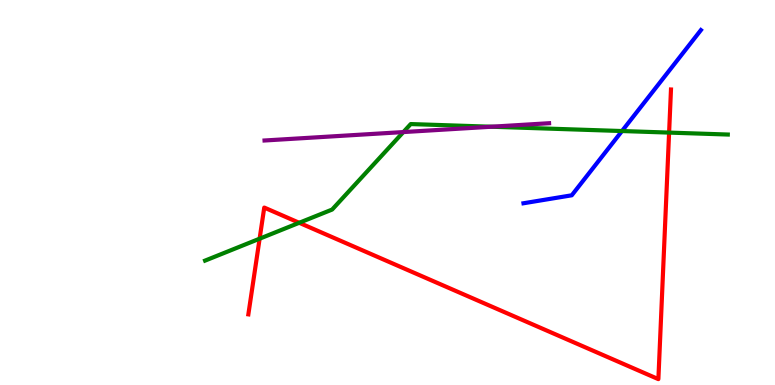[{'lines': ['blue', 'red'], 'intersections': []}, {'lines': ['green', 'red'], 'intersections': [{'x': 3.35, 'y': 3.8}, {'x': 3.86, 'y': 4.21}, {'x': 8.63, 'y': 6.56}]}, {'lines': ['purple', 'red'], 'intersections': []}, {'lines': ['blue', 'green'], 'intersections': [{'x': 8.03, 'y': 6.6}]}, {'lines': ['blue', 'purple'], 'intersections': []}, {'lines': ['green', 'purple'], 'intersections': [{'x': 5.2, 'y': 6.57}, {'x': 6.34, 'y': 6.71}]}]